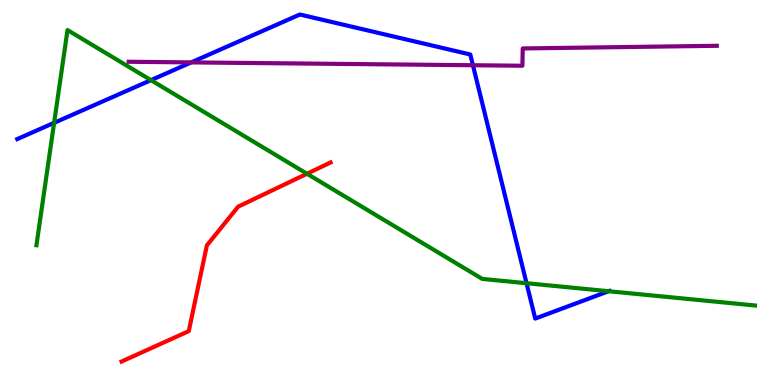[{'lines': ['blue', 'red'], 'intersections': []}, {'lines': ['green', 'red'], 'intersections': [{'x': 3.96, 'y': 5.49}]}, {'lines': ['purple', 'red'], 'intersections': []}, {'lines': ['blue', 'green'], 'intersections': [{'x': 0.698, 'y': 6.81}, {'x': 1.95, 'y': 7.92}, {'x': 6.79, 'y': 2.64}, {'x': 7.85, 'y': 2.44}]}, {'lines': ['blue', 'purple'], 'intersections': [{'x': 2.47, 'y': 8.38}, {'x': 6.1, 'y': 8.31}]}, {'lines': ['green', 'purple'], 'intersections': []}]